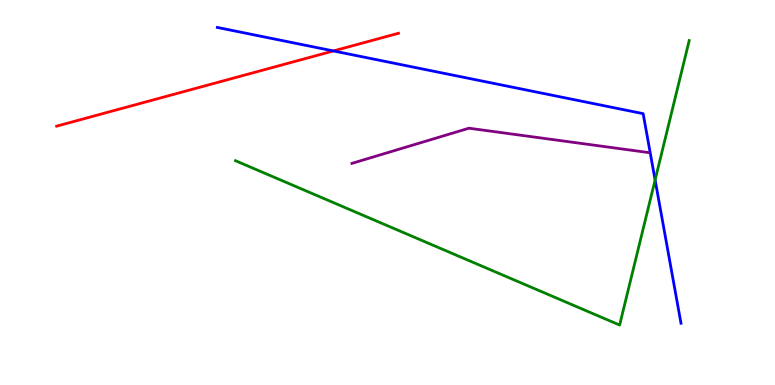[{'lines': ['blue', 'red'], 'intersections': [{'x': 4.3, 'y': 8.68}]}, {'lines': ['green', 'red'], 'intersections': []}, {'lines': ['purple', 'red'], 'intersections': []}, {'lines': ['blue', 'green'], 'intersections': [{'x': 8.45, 'y': 5.33}]}, {'lines': ['blue', 'purple'], 'intersections': []}, {'lines': ['green', 'purple'], 'intersections': []}]